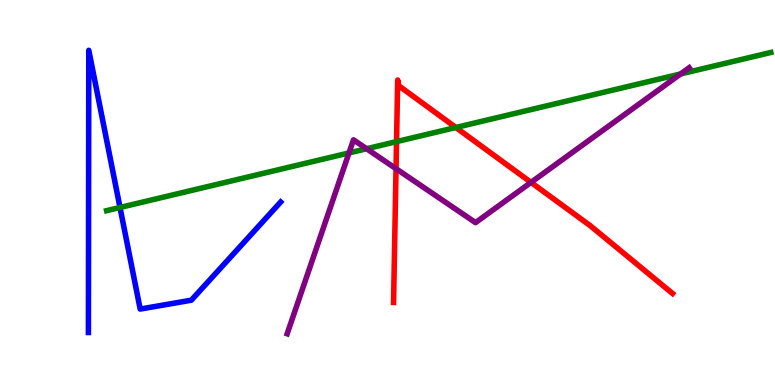[{'lines': ['blue', 'red'], 'intersections': []}, {'lines': ['green', 'red'], 'intersections': [{'x': 5.12, 'y': 6.32}, {'x': 5.88, 'y': 6.69}]}, {'lines': ['purple', 'red'], 'intersections': [{'x': 5.11, 'y': 5.62}, {'x': 6.85, 'y': 5.26}]}, {'lines': ['blue', 'green'], 'intersections': [{'x': 1.55, 'y': 4.61}]}, {'lines': ['blue', 'purple'], 'intersections': []}, {'lines': ['green', 'purple'], 'intersections': [{'x': 4.5, 'y': 6.03}, {'x': 4.73, 'y': 6.14}, {'x': 8.78, 'y': 8.08}]}]